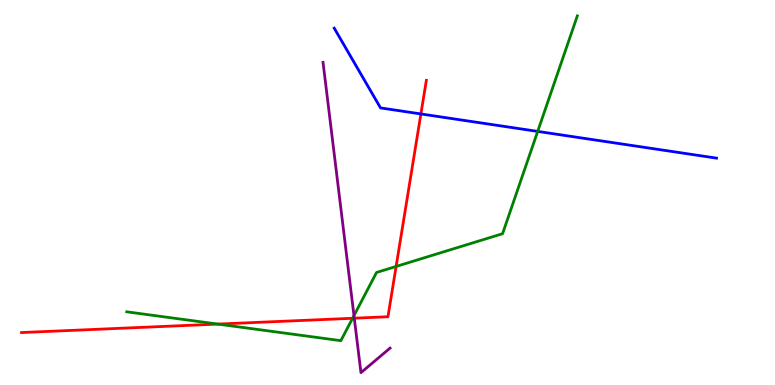[{'lines': ['blue', 'red'], 'intersections': [{'x': 5.43, 'y': 7.04}]}, {'lines': ['green', 'red'], 'intersections': [{'x': 2.81, 'y': 1.58}, {'x': 4.55, 'y': 1.73}, {'x': 5.11, 'y': 3.08}]}, {'lines': ['purple', 'red'], 'intersections': [{'x': 4.57, 'y': 1.74}]}, {'lines': ['blue', 'green'], 'intersections': [{'x': 6.94, 'y': 6.59}]}, {'lines': ['blue', 'purple'], 'intersections': []}, {'lines': ['green', 'purple'], 'intersections': [{'x': 4.57, 'y': 1.8}]}]